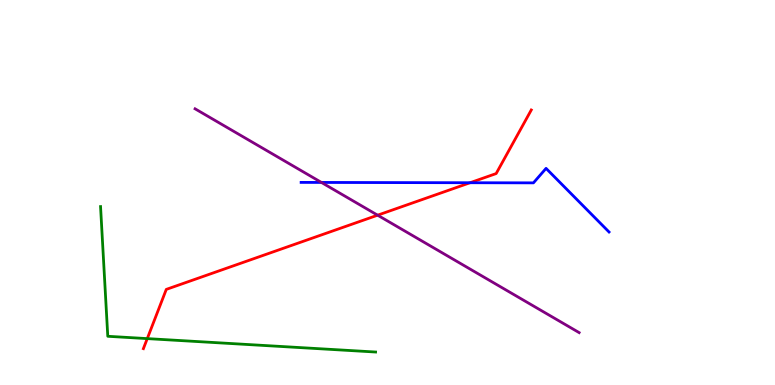[{'lines': ['blue', 'red'], 'intersections': [{'x': 6.07, 'y': 5.25}]}, {'lines': ['green', 'red'], 'intersections': [{'x': 1.9, 'y': 1.2}]}, {'lines': ['purple', 'red'], 'intersections': [{'x': 4.87, 'y': 4.41}]}, {'lines': ['blue', 'green'], 'intersections': []}, {'lines': ['blue', 'purple'], 'intersections': [{'x': 4.15, 'y': 5.26}]}, {'lines': ['green', 'purple'], 'intersections': []}]